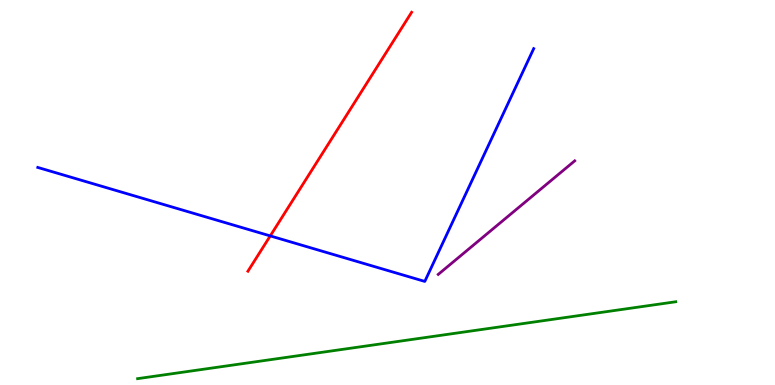[{'lines': ['blue', 'red'], 'intersections': [{'x': 3.49, 'y': 3.87}]}, {'lines': ['green', 'red'], 'intersections': []}, {'lines': ['purple', 'red'], 'intersections': []}, {'lines': ['blue', 'green'], 'intersections': []}, {'lines': ['blue', 'purple'], 'intersections': []}, {'lines': ['green', 'purple'], 'intersections': []}]